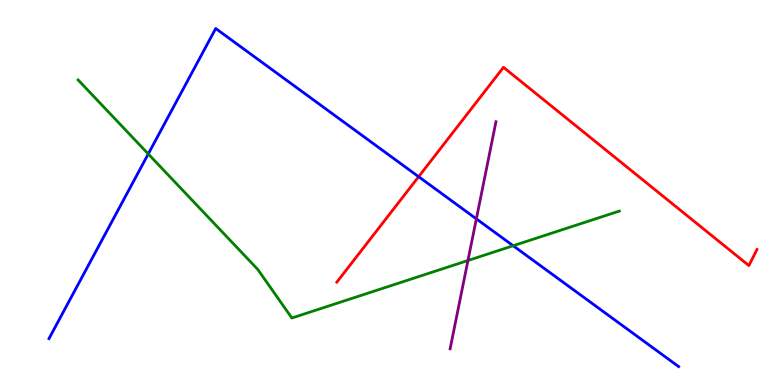[{'lines': ['blue', 'red'], 'intersections': [{'x': 5.4, 'y': 5.41}]}, {'lines': ['green', 'red'], 'intersections': []}, {'lines': ['purple', 'red'], 'intersections': []}, {'lines': ['blue', 'green'], 'intersections': [{'x': 1.91, 'y': 6.0}, {'x': 6.62, 'y': 3.62}]}, {'lines': ['blue', 'purple'], 'intersections': [{'x': 6.15, 'y': 4.32}]}, {'lines': ['green', 'purple'], 'intersections': [{'x': 6.04, 'y': 3.23}]}]